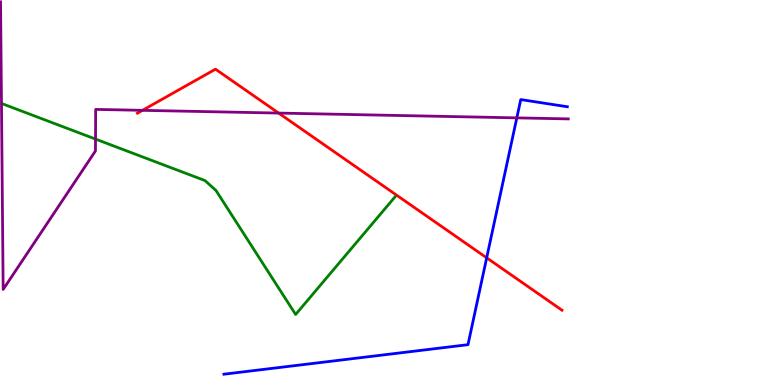[{'lines': ['blue', 'red'], 'intersections': [{'x': 6.28, 'y': 3.3}]}, {'lines': ['green', 'red'], 'intersections': []}, {'lines': ['purple', 'red'], 'intersections': [{'x': 1.84, 'y': 7.13}, {'x': 3.6, 'y': 7.06}]}, {'lines': ['blue', 'green'], 'intersections': []}, {'lines': ['blue', 'purple'], 'intersections': [{'x': 6.67, 'y': 6.94}]}, {'lines': ['green', 'purple'], 'intersections': [{'x': 1.23, 'y': 6.39}]}]